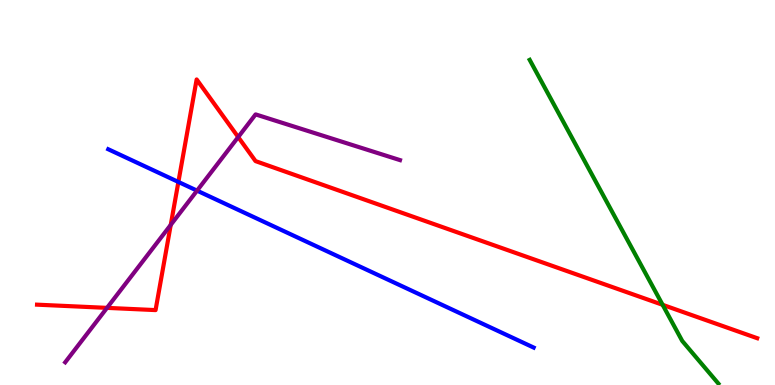[{'lines': ['blue', 'red'], 'intersections': [{'x': 2.3, 'y': 5.27}]}, {'lines': ['green', 'red'], 'intersections': [{'x': 8.55, 'y': 2.08}]}, {'lines': ['purple', 'red'], 'intersections': [{'x': 1.38, 'y': 2.0}, {'x': 2.2, 'y': 4.16}, {'x': 3.07, 'y': 6.44}]}, {'lines': ['blue', 'green'], 'intersections': []}, {'lines': ['blue', 'purple'], 'intersections': [{'x': 2.54, 'y': 5.05}]}, {'lines': ['green', 'purple'], 'intersections': []}]